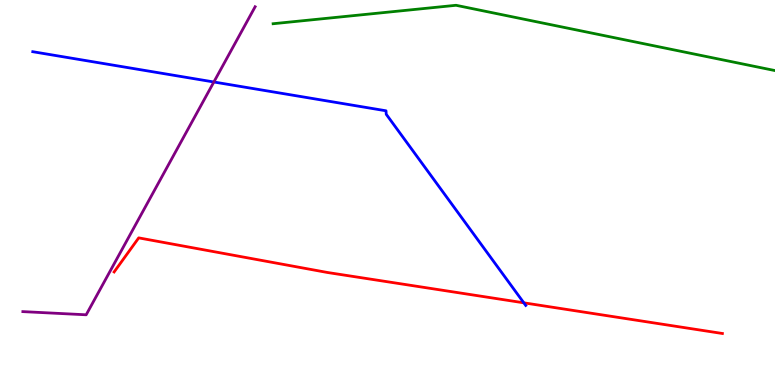[{'lines': ['blue', 'red'], 'intersections': [{'x': 6.76, 'y': 2.13}]}, {'lines': ['green', 'red'], 'intersections': []}, {'lines': ['purple', 'red'], 'intersections': []}, {'lines': ['blue', 'green'], 'intersections': []}, {'lines': ['blue', 'purple'], 'intersections': [{'x': 2.76, 'y': 7.87}]}, {'lines': ['green', 'purple'], 'intersections': []}]